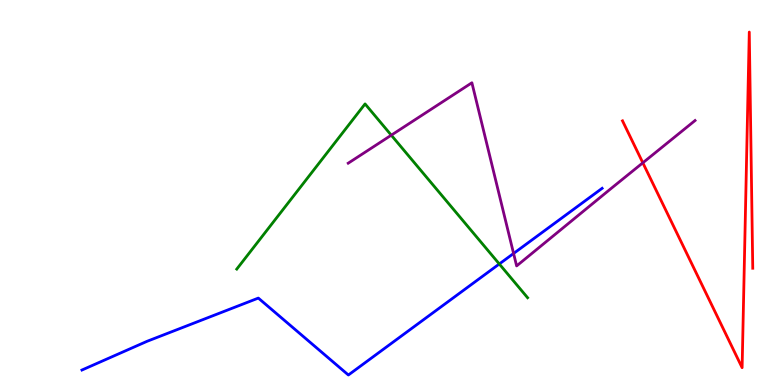[{'lines': ['blue', 'red'], 'intersections': []}, {'lines': ['green', 'red'], 'intersections': []}, {'lines': ['purple', 'red'], 'intersections': [{'x': 8.29, 'y': 5.77}]}, {'lines': ['blue', 'green'], 'intersections': [{'x': 6.44, 'y': 3.14}]}, {'lines': ['blue', 'purple'], 'intersections': [{'x': 6.63, 'y': 3.42}]}, {'lines': ['green', 'purple'], 'intersections': [{'x': 5.05, 'y': 6.49}]}]